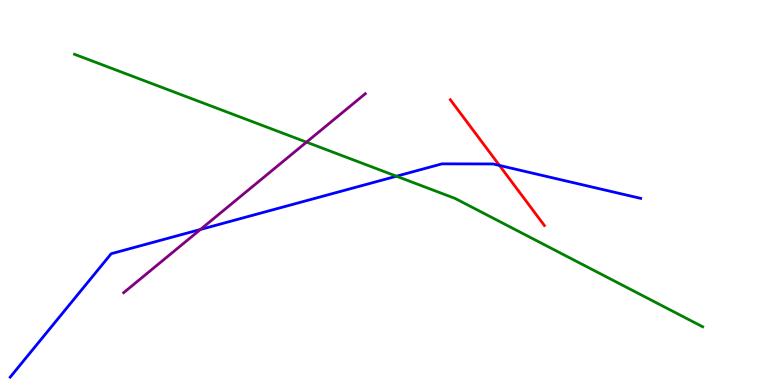[{'lines': ['blue', 'red'], 'intersections': [{'x': 6.44, 'y': 5.7}]}, {'lines': ['green', 'red'], 'intersections': []}, {'lines': ['purple', 'red'], 'intersections': []}, {'lines': ['blue', 'green'], 'intersections': [{'x': 5.12, 'y': 5.42}]}, {'lines': ['blue', 'purple'], 'intersections': [{'x': 2.59, 'y': 4.04}]}, {'lines': ['green', 'purple'], 'intersections': [{'x': 3.95, 'y': 6.31}]}]